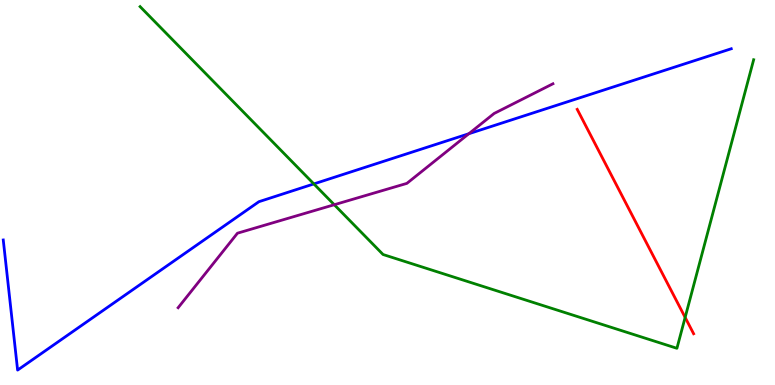[{'lines': ['blue', 'red'], 'intersections': []}, {'lines': ['green', 'red'], 'intersections': [{'x': 8.84, 'y': 1.76}]}, {'lines': ['purple', 'red'], 'intersections': []}, {'lines': ['blue', 'green'], 'intersections': [{'x': 4.05, 'y': 5.22}]}, {'lines': ['blue', 'purple'], 'intersections': [{'x': 6.05, 'y': 6.53}]}, {'lines': ['green', 'purple'], 'intersections': [{'x': 4.31, 'y': 4.68}]}]